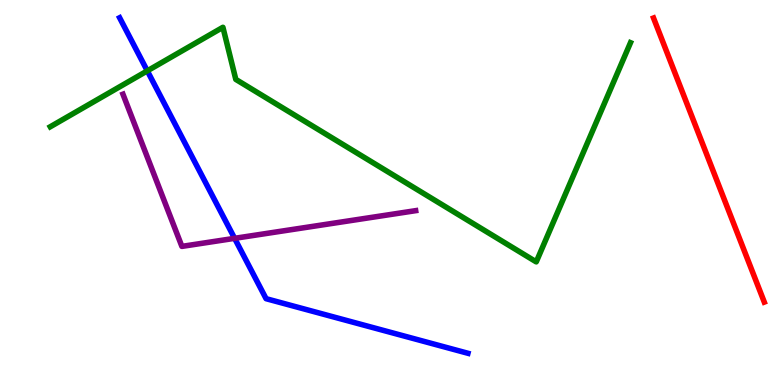[{'lines': ['blue', 'red'], 'intersections': []}, {'lines': ['green', 'red'], 'intersections': []}, {'lines': ['purple', 'red'], 'intersections': []}, {'lines': ['blue', 'green'], 'intersections': [{'x': 1.9, 'y': 8.16}]}, {'lines': ['blue', 'purple'], 'intersections': [{'x': 3.03, 'y': 3.81}]}, {'lines': ['green', 'purple'], 'intersections': []}]